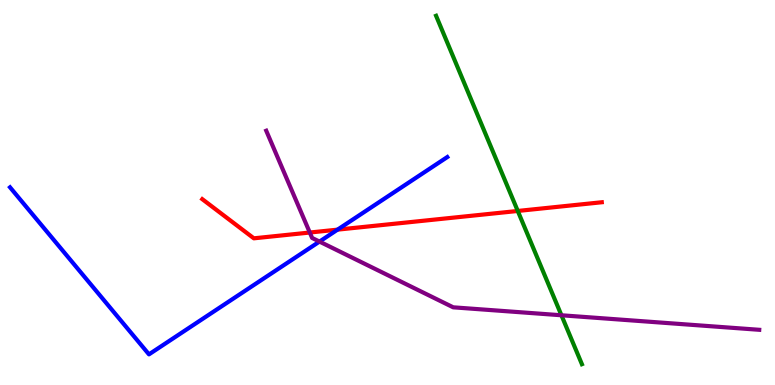[{'lines': ['blue', 'red'], 'intersections': [{'x': 4.36, 'y': 4.04}]}, {'lines': ['green', 'red'], 'intersections': [{'x': 6.68, 'y': 4.52}]}, {'lines': ['purple', 'red'], 'intersections': [{'x': 4.0, 'y': 3.96}]}, {'lines': ['blue', 'green'], 'intersections': []}, {'lines': ['blue', 'purple'], 'intersections': [{'x': 4.12, 'y': 3.73}]}, {'lines': ['green', 'purple'], 'intersections': [{'x': 7.24, 'y': 1.81}]}]